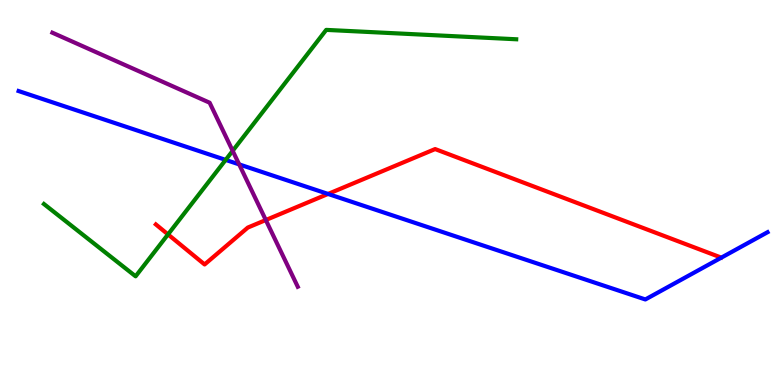[{'lines': ['blue', 'red'], 'intersections': [{'x': 4.23, 'y': 4.96}]}, {'lines': ['green', 'red'], 'intersections': [{'x': 2.17, 'y': 3.91}]}, {'lines': ['purple', 'red'], 'intersections': [{'x': 3.43, 'y': 4.29}]}, {'lines': ['blue', 'green'], 'intersections': [{'x': 2.91, 'y': 5.85}]}, {'lines': ['blue', 'purple'], 'intersections': [{'x': 3.09, 'y': 5.73}]}, {'lines': ['green', 'purple'], 'intersections': [{'x': 3.0, 'y': 6.08}]}]